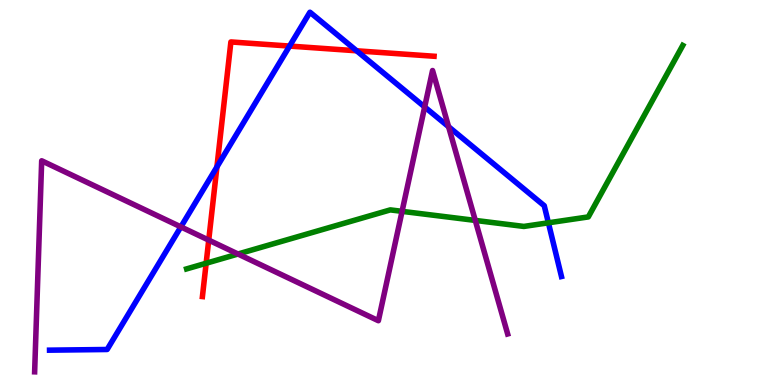[{'lines': ['blue', 'red'], 'intersections': [{'x': 2.8, 'y': 5.66}, {'x': 3.74, 'y': 8.8}, {'x': 4.6, 'y': 8.68}]}, {'lines': ['green', 'red'], 'intersections': [{'x': 2.66, 'y': 3.16}]}, {'lines': ['purple', 'red'], 'intersections': [{'x': 2.69, 'y': 3.76}]}, {'lines': ['blue', 'green'], 'intersections': [{'x': 7.08, 'y': 4.21}]}, {'lines': ['blue', 'purple'], 'intersections': [{'x': 2.33, 'y': 4.11}, {'x': 5.48, 'y': 7.22}, {'x': 5.79, 'y': 6.71}]}, {'lines': ['green', 'purple'], 'intersections': [{'x': 3.07, 'y': 3.4}, {'x': 5.19, 'y': 4.51}, {'x': 6.13, 'y': 4.27}]}]